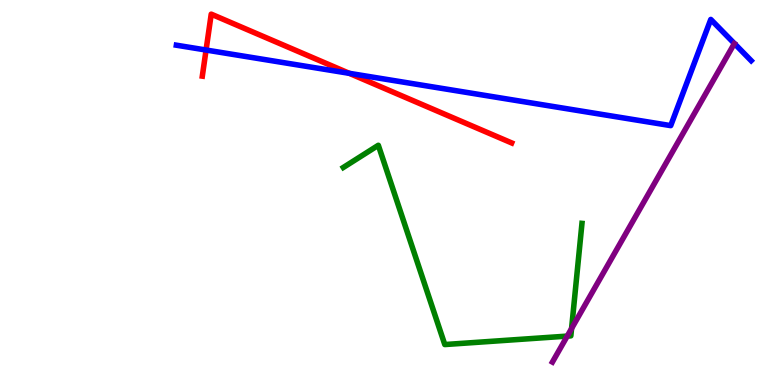[{'lines': ['blue', 'red'], 'intersections': [{'x': 2.66, 'y': 8.7}, {'x': 4.51, 'y': 8.1}]}, {'lines': ['green', 'red'], 'intersections': []}, {'lines': ['purple', 'red'], 'intersections': []}, {'lines': ['blue', 'green'], 'intersections': []}, {'lines': ['blue', 'purple'], 'intersections': []}, {'lines': ['green', 'purple'], 'intersections': [{'x': 7.32, 'y': 1.27}, {'x': 7.38, 'y': 1.47}]}]